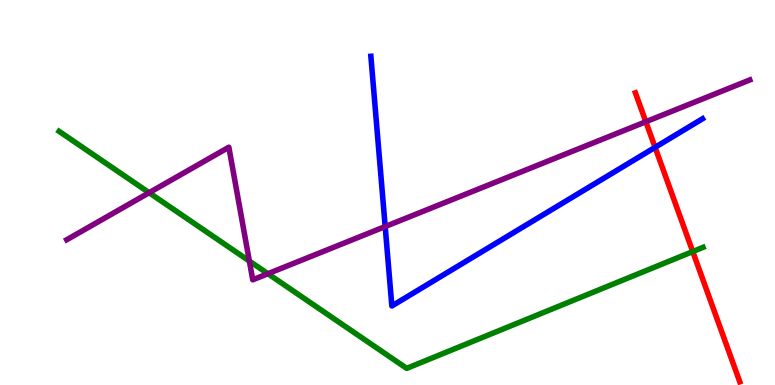[{'lines': ['blue', 'red'], 'intersections': [{'x': 8.45, 'y': 6.17}]}, {'lines': ['green', 'red'], 'intersections': [{'x': 8.94, 'y': 3.47}]}, {'lines': ['purple', 'red'], 'intersections': [{'x': 8.33, 'y': 6.84}]}, {'lines': ['blue', 'green'], 'intersections': []}, {'lines': ['blue', 'purple'], 'intersections': [{'x': 4.97, 'y': 4.12}]}, {'lines': ['green', 'purple'], 'intersections': [{'x': 1.92, 'y': 4.99}, {'x': 3.22, 'y': 3.22}, {'x': 3.46, 'y': 2.89}]}]